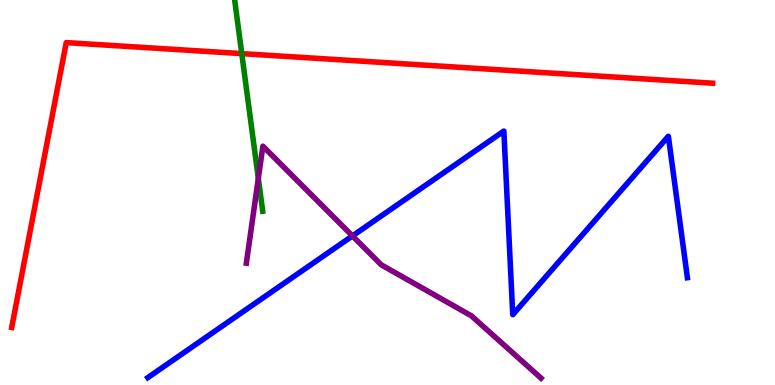[{'lines': ['blue', 'red'], 'intersections': []}, {'lines': ['green', 'red'], 'intersections': [{'x': 3.12, 'y': 8.61}]}, {'lines': ['purple', 'red'], 'intersections': []}, {'lines': ['blue', 'green'], 'intersections': []}, {'lines': ['blue', 'purple'], 'intersections': [{'x': 4.55, 'y': 3.87}]}, {'lines': ['green', 'purple'], 'intersections': [{'x': 3.33, 'y': 5.37}]}]